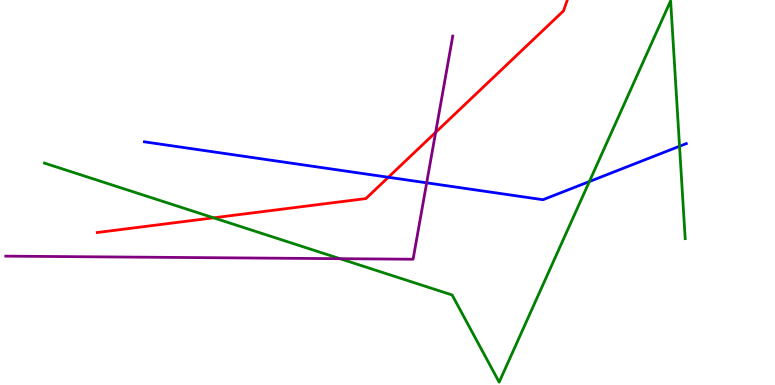[{'lines': ['blue', 'red'], 'intersections': [{'x': 5.01, 'y': 5.4}]}, {'lines': ['green', 'red'], 'intersections': [{'x': 2.76, 'y': 4.34}]}, {'lines': ['purple', 'red'], 'intersections': [{'x': 5.62, 'y': 6.56}]}, {'lines': ['blue', 'green'], 'intersections': [{'x': 7.6, 'y': 5.28}, {'x': 8.77, 'y': 6.2}]}, {'lines': ['blue', 'purple'], 'intersections': [{'x': 5.51, 'y': 5.25}]}, {'lines': ['green', 'purple'], 'intersections': [{'x': 4.39, 'y': 3.28}]}]